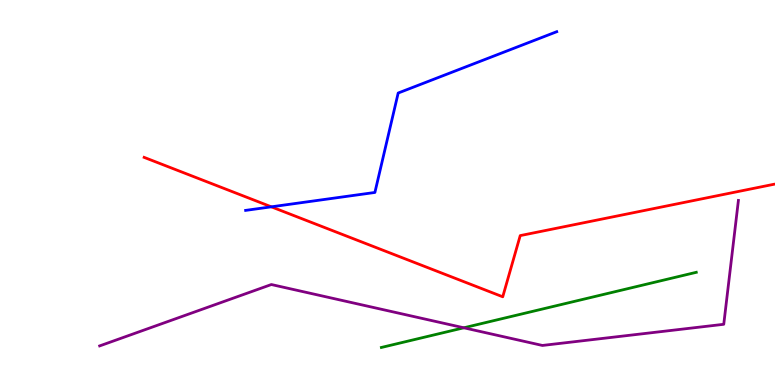[{'lines': ['blue', 'red'], 'intersections': [{'x': 3.5, 'y': 4.63}]}, {'lines': ['green', 'red'], 'intersections': []}, {'lines': ['purple', 'red'], 'intersections': []}, {'lines': ['blue', 'green'], 'intersections': []}, {'lines': ['blue', 'purple'], 'intersections': []}, {'lines': ['green', 'purple'], 'intersections': [{'x': 5.98, 'y': 1.49}]}]